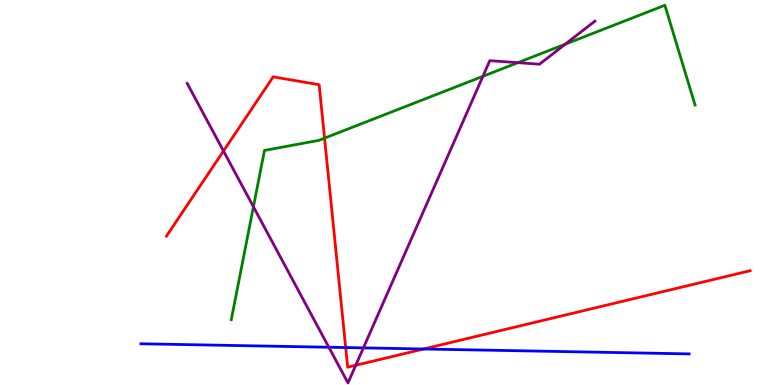[{'lines': ['blue', 'red'], 'intersections': [{'x': 4.46, 'y': 0.973}, {'x': 5.47, 'y': 0.935}]}, {'lines': ['green', 'red'], 'intersections': [{'x': 4.19, 'y': 6.41}]}, {'lines': ['purple', 'red'], 'intersections': [{'x': 2.88, 'y': 6.08}, {'x': 4.59, 'y': 0.512}]}, {'lines': ['blue', 'green'], 'intersections': []}, {'lines': ['blue', 'purple'], 'intersections': [{'x': 4.24, 'y': 0.981}, {'x': 4.69, 'y': 0.964}]}, {'lines': ['green', 'purple'], 'intersections': [{'x': 3.27, 'y': 4.63}, {'x': 6.23, 'y': 8.02}, {'x': 6.68, 'y': 8.37}, {'x': 7.29, 'y': 8.85}]}]